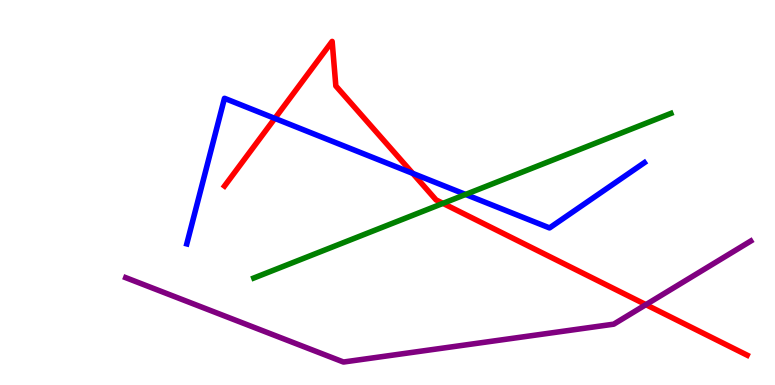[{'lines': ['blue', 'red'], 'intersections': [{'x': 3.55, 'y': 6.92}, {'x': 5.33, 'y': 5.5}]}, {'lines': ['green', 'red'], 'intersections': [{'x': 5.72, 'y': 4.72}]}, {'lines': ['purple', 'red'], 'intersections': [{'x': 8.33, 'y': 2.09}]}, {'lines': ['blue', 'green'], 'intersections': [{'x': 6.01, 'y': 4.95}]}, {'lines': ['blue', 'purple'], 'intersections': []}, {'lines': ['green', 'purple'], 'intersections': []}]